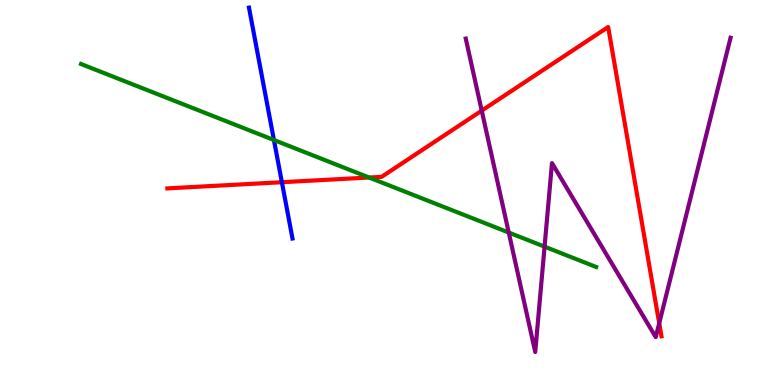[{'lines': ['blue', 'red'], 'intersections': [{'x': 3.64, 'y': 5.27}]}, {'lines': ['green', 'red'], 'intersections': [{'x': 4.76, 'y': 5.39}]}, {'lines': ['purple', 'red'], 'intersections': [{'x': 6.22, 'y': 7.13}, {'x': 8.51, 'y': 1.6}]}, {'lines': ['blue', 'green'], 'intersections': [{'x': 3.53, 'y': 6.36}]}, {'lines': ['blue', 'purple'], 'intersections': []}, {'lines': ['green', 'purple'], 'intersections': [{'x': 6.56, 'y': 3.96}, {'x': 7.03, 'y': 3.59}]}]